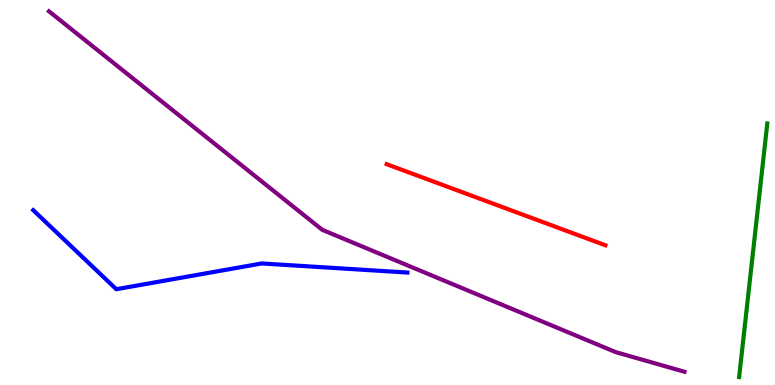[{'lines': ['blue', 'red'], 'intersections': []}, {'lines': ['green', 'red'], 'intersections': []}, {'lines': ['purple', 'red'], 'intersections': []}, {'lines': ['blue', 'green'], 'intersections': []}, {'lines': ['blue', 'purple'], 'intersections': []}, {'lines': ['green', 'purple'], 'intersections': []}]